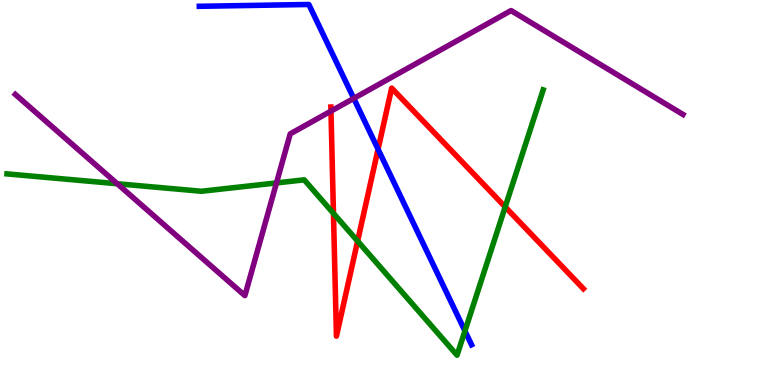[{'lines': ['blue', 'red'], 'intersections': [{'x': 4.88, 'y': 6.12}]}, {'lines': ['green', 'red'], 'intersections': [{'x': 4.3, 'y': 4.46}, {'x': 4.61, 'y': 3.74}, {'x': 6.52, 'y': 4.63}]}, {'lines': ['purple', 'red'], 'intersections': [{'x': 4.27, 'y': 7.11}]}, {'lines': ['blue', 'green'], 'intersections': [{'x': 6.0, 'y': 1.4}]}, {'lines': ['blue', 'purple'], 'intersections': [{'x': 4.56, 'y': 7.44}]}, {'lines': ['green', 'purple'], 'intersections': [{'x': 1.51, 'y': 5.23}, {'x': 3.57, 'y': 5.25}]}]